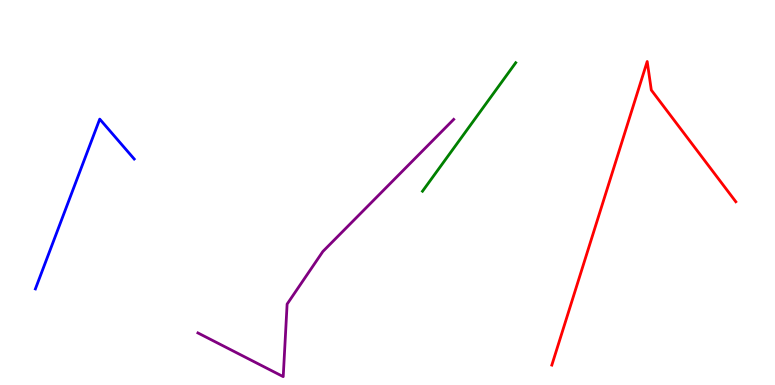[{'lines': ['blue', 'red'], 'intersections': []}, {'lines': ['green', 'red'], 'intersections': []}, {'lines': ['purple', 'red'], 'intersections': []}, {'lines': ['blue', 'green'], 'intersections': []}, {'lines': ['blue', 'purple'], 'intersections': []}, {'lines': ['green', 'purple'], 'intersections': []}]